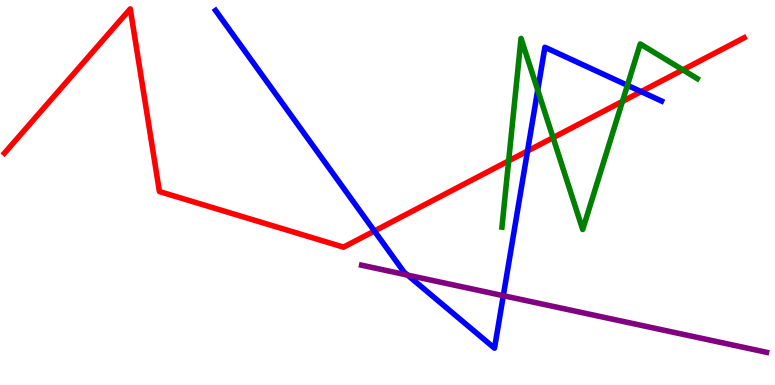[{'lines': ['blue', 'red'], 'intersections': [{'x': 4.83, 'y': 4.0}, {'x': 6.81, 'y': 6.08}, {'x': 8.27, 'y': 7.62}]}, {'lines': ['green', 'red'], 'intersections': [{'x': 6.56, 'y': 5.82}, {'x': 7.14, 'y': 6.42}, {'x': 8.03, 'y': 7.37}, {'x': 8.81, 'y': 8.19}]}, {'lines': ['purple', 'red'], 'intersections': []}, {'lines': ['blue', 'green'], 'intersections': [{'x': 6.94, 'y': 7.66}, {'x': 8.1, 'y': 7.78}]}, {'lines': ['blue', 'purple'], 'intersections': [{'x': 5.26, 'y': 2.85}, {'x': 6.49, 'y': 2.32}]}, {'lines': ['green', 'purple'], 'intersections': []}]